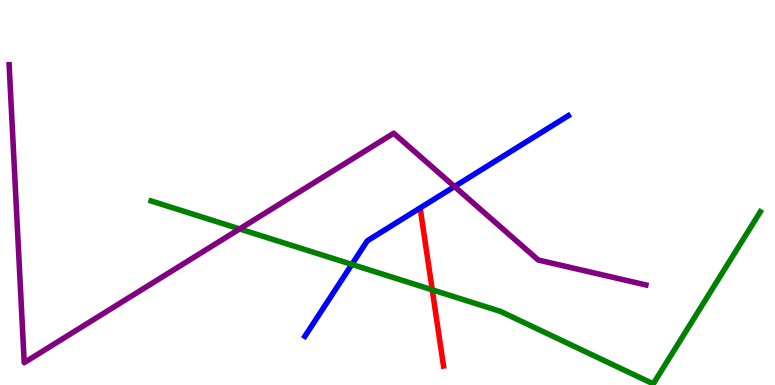[{'lines': ['blue', 'red'], 'intersections': []}, {'lines': ['green', 'red'], 'intersections': [{'x': 5.58, 'y': 2.47}]}, {'lines': ['purple', 'red'], 'intersections': []}, {'lines': ['blue', 'green'], 'intersections': [{'x': 4.54, 'y': 3.13}]}, {'lines': ['blue', 'purple'], 'intersections': [{'x': 5.86, 'y': 5.15}]}, {'lines': ['green', 'purple'], 'intersections': [{'x': 3.09, 'y': 4.05}]}]